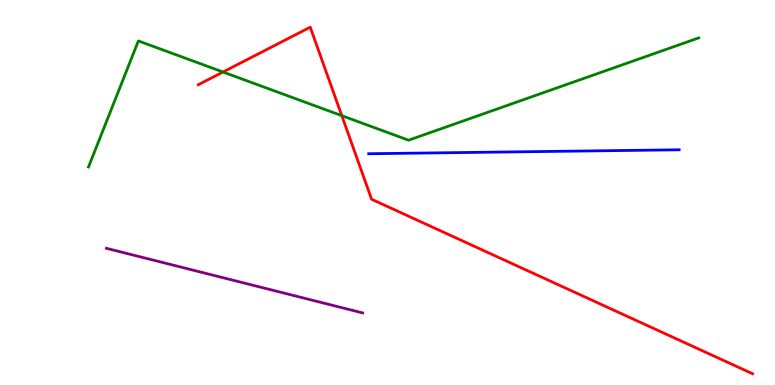[{'lines': ['blue', 'red'], 'intersections': []}, {'lines': ['green', 'red'], 'intersections': [{'x': 2.88, 'y': 8.13}, {'x': 4.41, 'y': 7.0}]}, {'lines': ['purple', 'red'], 'intersections': []}, {'lines': ['blue', 'green'], 'intersections': []}, {'lines': ['blue', 'purple'], 'intersections': []}, {'lines': ['green', 'purple'], 'intersections': []}]